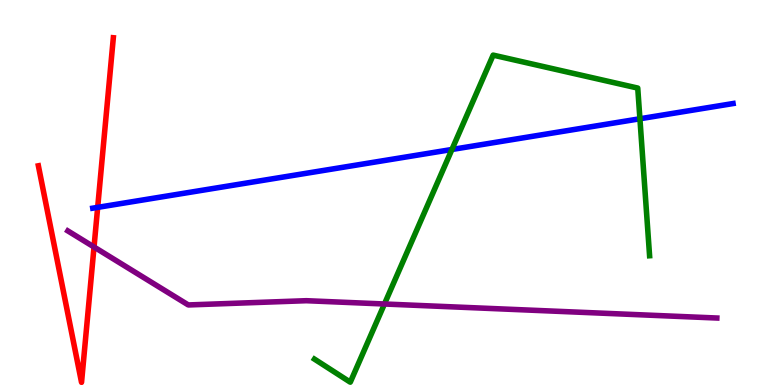[{'lines': ['blue', 'red'], 'intersections': [{'x': 1.26, 'y': 4.61}]}, {'lines': ['green', 'red'], 'intersections': []}, {'lines': ['purple', 'red'], 'intersections': [{'x': 1.21, 'y': 3.58}]}, {'lines': ['blue', 'green'], 'intersections': [{'x': 5.83, 'y': 6.12}, {'x': 8.26, 'y': 6.92}]}, {'lines': ['blue', 'purple'], 'intersections': []}, {'lines': ['green', 'purple'], 'intersections': [{'x': 4.96, 'y': 2.1}]}]